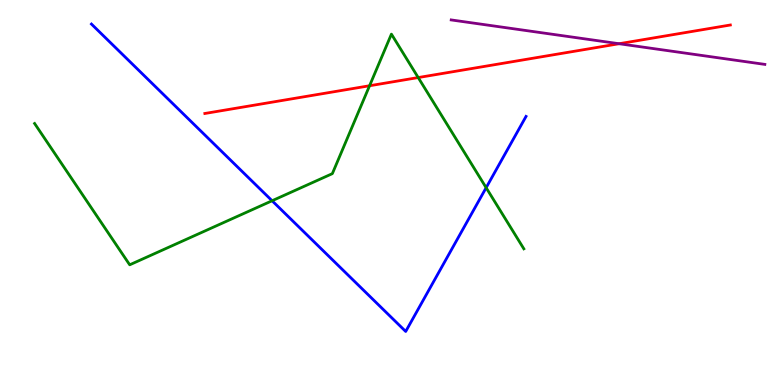[{'lines': ['blue', 'red'], 'intersections': []}, {'lines': ['green', 'red'], 'intersections': [{'x': 4.77, 'y': 7.77}, {'x': 5.4, 'y': 7.99}]}, {'lines': ['purple', 'red'], 'intersections': [{'x': 7.99, 'y': 8.86}]}, {'lines': ['blue', 'green'], 'intersections': [{'x': 3.51, 'y': 4.79}, {'x': 6.27, 'y': 5.12}]}, {'lines': ['blue', 'purple'], 'intersections': []}, {'lines': ['green', 'purple'], 'intersections': []}]